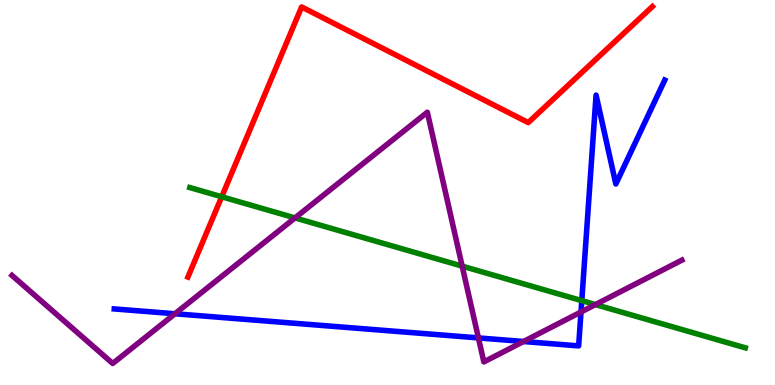[{'lines': ['blue', 'red'], 'intersections': []}, {'lines': ['green', 'red'], 'intersections': [{'x': 2.86, 'y': 4.89}]}, {'lines': ['purple', 'red'], 'intersections': []}, {'lines': ['blue', 'green'], 'intersections': [{'x': 7.51, 'y': 2.19}]}, {'lines': ['blue', 'purple'], 'intersections': [{'x': 2.26, 'y': 1.85}, {'x': 6.17, 'y': 1.22}, {'x': 6.76, 'y': 1.13}, {'x': 7.5, 'y': 1.9}]}, {'lines': ['green', 'purple'], 'intersections': [{'x': 3.81, 'y': 4.34}, {'x': 5.96, 'y': 3.09}, {'x': 7.68, 'y': 2.09}]}]